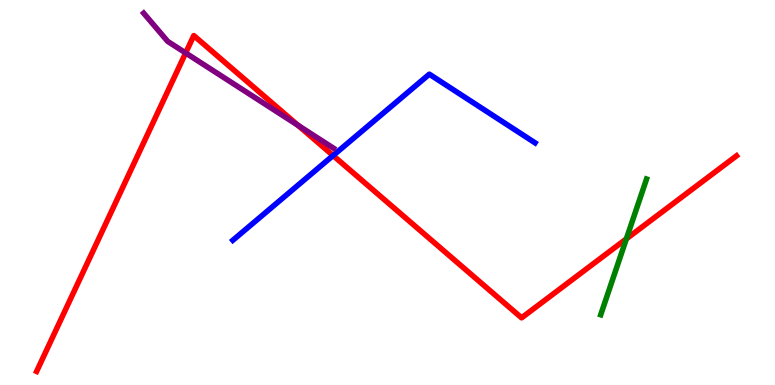[{'lines': ['blue', 'red'], 'intersections': [{'x': 4.3, 'y': 5.96}]}, {'lines': ['green', 'red'], 'intersections': [{'x': 8.08, 'y': 3.8}]}, {'lines': ['purple', 'red'], 'intersections': [{'x': 2.4, 'y': 8.62}, {'x': 3.85, 'y': 6.74}]}, {'lines': ['blue', 'green'], 'intersections': []}, {'lines': ['blue', 'purple'], 'intersections': []}, {'lines': ['green', 'purple'], 'intersections': []}]